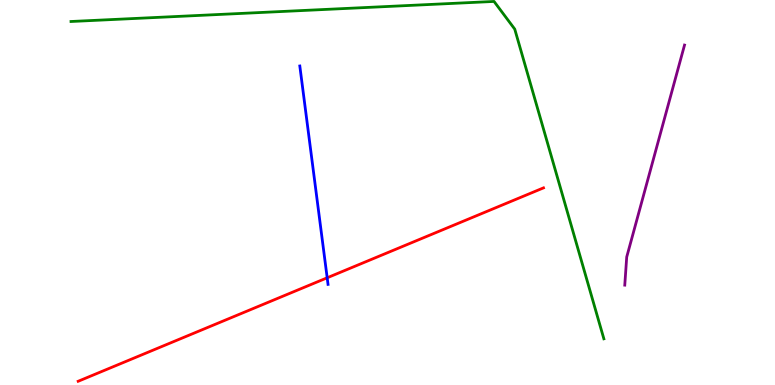[{'lines': ['blue', 'red'], 'intersections': [{'x': 4.22, 'y': 2.78}]}, {'lines': ['green', 'red'], 'intersections': []}, {'lines': ['purple', 'red'], 'intersections': []}, {'lines': ['blue', 'green'], 'intersections': []}, {'lines': ['blue', 'purple'], 'intersections': []}, {'lines': ['green', 'purple'], 'intersections': []}]